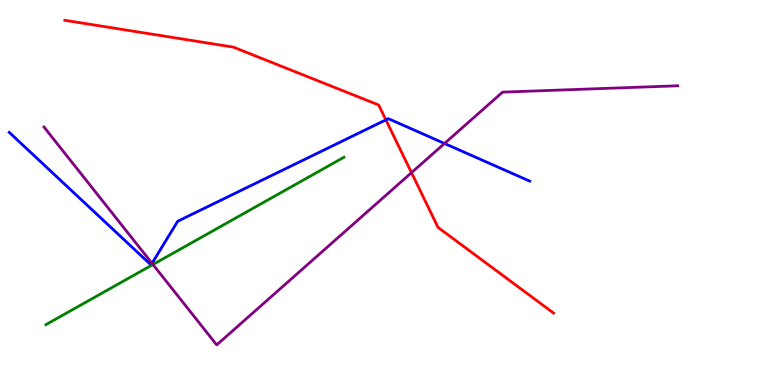[{'lines': ['blue', 'red'], 'intersections': [{'x': 4.98, 'y': 6.89}]}, {'lines': ['green', 'red'], 'intersections': []}, {'lines': ['purple', 'red'], 'intersections': [{'x': 5.31, 'y': 5.51}]}, {'lines': ['blue', 'green'], 'intersections': []}, {'lines': ['blue', 'purple'], 'intersections': [{'x': 1.96, 'y': 3.16}, {'x': 5.74, 'y': 6.27}]}, {'lines': ['green', 'purple'], 'intersections': [{'x': 1.97, 'y': 3.13}]}]